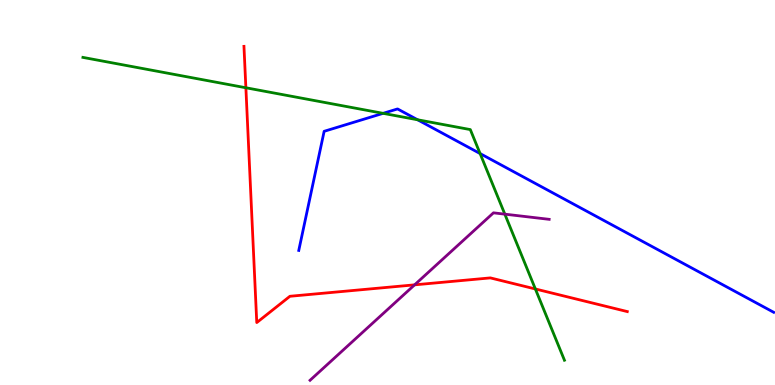[{'lines': ['blue', 'red'], 'intersections': []}, {'lines': ['green', 'red'], 'intersections': [{'x': 3.17, 'y': 7.72}, {'x': 6.91, 'y': 2.49}]}, {'lines': ['purple', 'red'], 'intersections': [{'x': 5.35, 'y': 2.6}]}, {'lines': ['blue', 'green'], 'intersections': [{'x': 4.94, 'y': 7.06}, {'x': 5.39, 'y': 6.89}, {'x': 6.19, 'y': 6.01}]}, {'lines': ['blue', 'purple'], 'intersections': []}, {'lines': ['green', 'purple'], 'intersections': [{'x': 6.51, 'y': 4.44}]}]